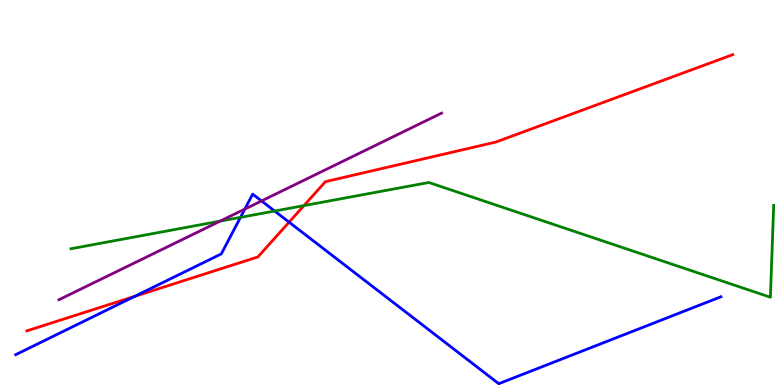[{'lines': ['blue', 'red'], 'intersections': [{'x': 1.74, 'y': 2.3}, {'x': 3.73, 'y': 4.23}]}, {'lines': ['green', 'red'], 'intersections': [{'x': 3.92, 'y': 4.66}]}, {'lines': ['purple', 'red'], 'intersections': []}, {'lines': ['blue', 'green'], 'intersections': [{'x': 3.1, 'y': 4.35}, {'x': 3.54, 'y': 4.52}]}, {'lines': ['blue', 'purple'], 'intersections': [{'x': 3.16, 'y': 4.57}, {'x': 3.37, 'y': 4.78}]}, {'lines': ['green', 'purple'], 'intersections': [{'x': 2.84, 'y': 4.26}]}]